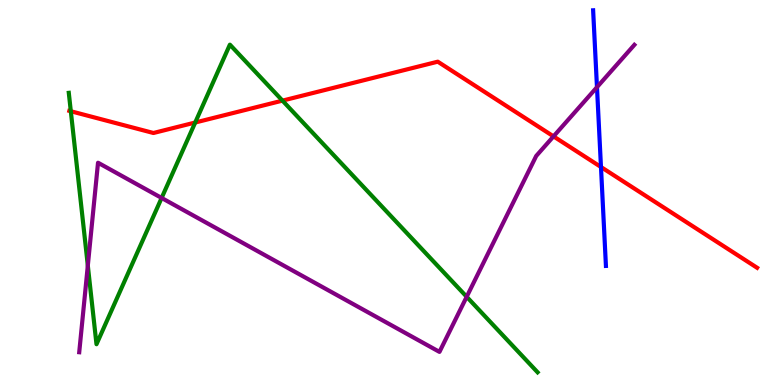[{'lines': ['blue', 'red'], 'intersections': [{'x': 7.75, 'y': 5.66}]}, {'lines': ['green', 'red'], 'intersections': [{'x': 0.914, 'y': 7.11}, {'x': 2.52, 'y': 6.82}, {'x': 3.64, 'y': 7.39}]}, {'lines': ['purple', 'red'], 'intersections': [{'x': 7.14, 'y': 6.46}]}, {'lines': ['blue', 'green'], 'intersections': []}, {'lines': ['blue', 'purple'], 'intersections': [{'x': 7.7, 'y': 7.74}]}, {'lines': ['green', 'purple'], 'intersections': [{'x': 1.13, 'y': 3.1}, {'x': 2.09, 'y': 4.86}, {'x': 6.02, 'y': 2.29}]}]